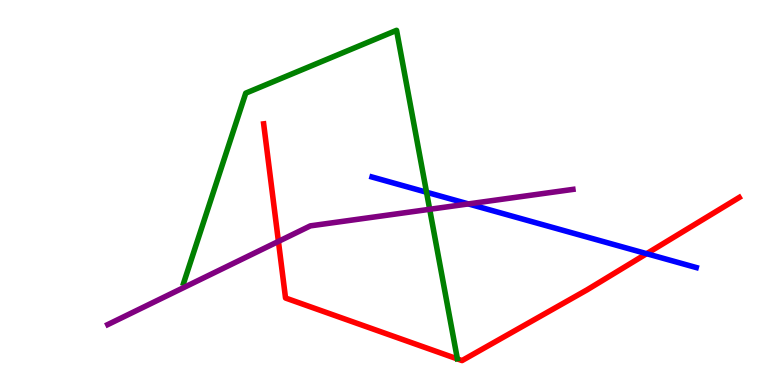[{'lines': ['blue', 'red'], 'intersections': [{'x': 8.34, 'y': 3.41}]}, {'lines': ['green', 'red'], 'intersections': []}, {'lines': ['purple', 'red'], 'intersections': [{'x': 3.59, 'y': 3.73}]}, {'lines': ['blue', 'green'], 'intersections': [{'x': 5.5, 'y': 5.01}]}, {'lines': ['blue', 'purple'], 'intersections': [{'x': 6.04, 'y': 4.7}]}, {'lines': ['green', 'purple'], 'intersections': [{'x': 5.54, 'y': 4.56}]}]